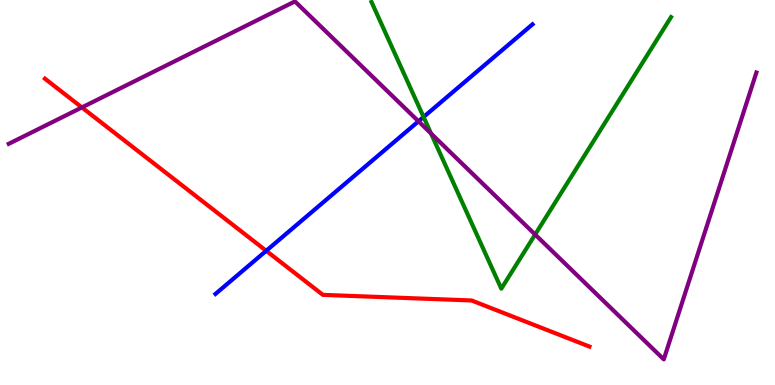[{'lines': ['blue', 'red'], 'intersections': [{'x': 3.44, 'y': 3.49}]}, {'lines': ['green', 'red'], 'intersections': []}, {'lines': ['purple', 'red'], 'intersections': [{'x': 1.06, 'y': 7.21}]}, {'lines': ['blue', 'green'], 'intersections': [{'x': 5.47, 'y': 6.96}]}, {'lines': ['blue', 'purple'], 'intersections': [{'x': 5.4, 'y': 6.85}]}, {'lines': ['green', 'purple'], 'intersections': [{'x': 5.56, 'y': 6.53}, {'x': 6.91, 'y': 3.91}]}]